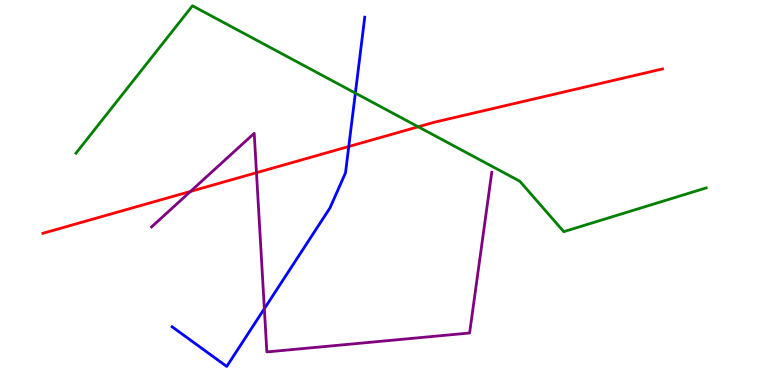[{'lines': ['blue', 'red'], 'intersections': [{'x': 4.5, 'y': 6.19}]}, {'lines': ['green', 'red'], 'intersections': [{'x': 5.4, 'y': 6.71}]}, {'lines': ['purple', 'red'], 'intersections': [{'x': 2.46, 'y': 5.03}, {'x': 3.31, 'y': 5.51}]}, {'lines': ['blue', 'green'], 'intersections': [{'x': 4.59, 'y': 7.58}]}, {'lines': ['blue', 'purple'], 'intersections': [{'x': 3.41, 'y': 1.98}]}, {'lines': ['green', 'purple'], 'intersections': []}]